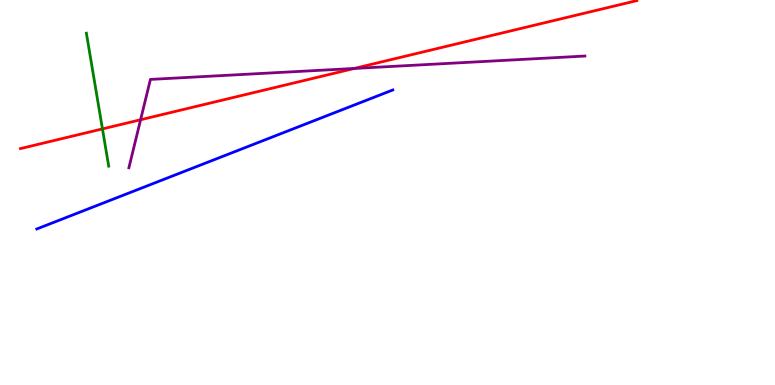[{'lines': ['blue', 'red'], 'intersections': []}, {'lines': ['green', 'red'], 'intersections': [{'x': 1.32, 'y': 6.65}]}, {'lines': ['purple', 'red'], 'intersections': [{'x': 1.81, 'y': 6.89}, {'x': 4.57, 'y': 8.22}]}, {'lines': ['blue', 'green'], 'intersections': []}, {'lines': ['blue', 'purple'], 'intersections': []}, {'lines': ['green', 'purple'], 'intersections': []}]